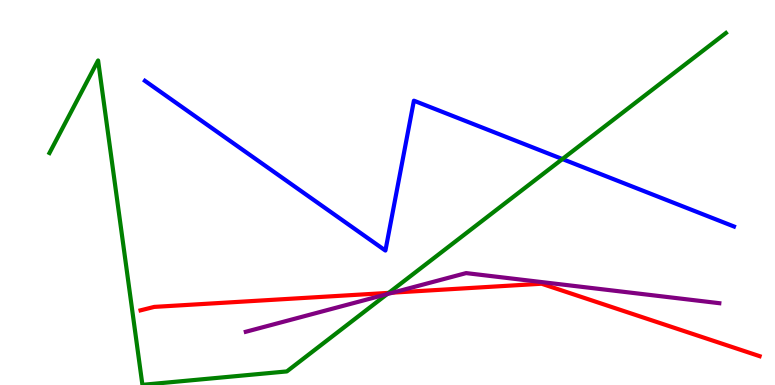[{'lines': ['blue', 'red'], 'intersections': []}, {'lines': ['green', 'red'], 'intersections': [{'x': 5.02, 'y': 2.39}]}, {'lines': ['purple', 'red'], 'intersections': [{'x': 5.07, 'y': 2.4}]}, {'lines': ['blue', 'green'], 'intersections': [{'x': 7.26, 'y': 5.87}]}, {'lines': ['blue', 'purple'], 'intersections': []}, {'lines': ['green', 'purple'], 'intersections': [{'x': 4.99, 'y': 2.36}]}]